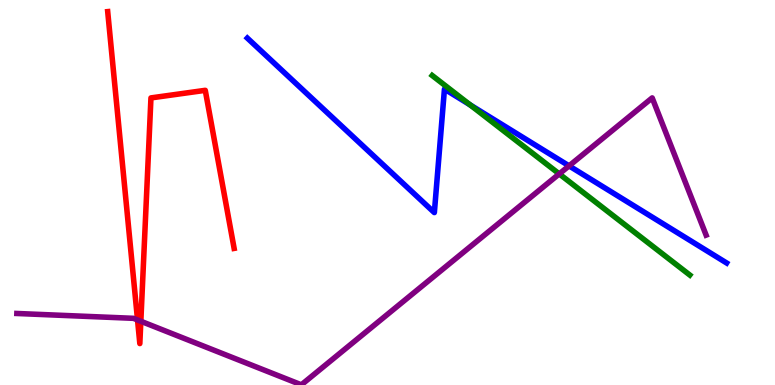[{'lines': ['blue', 'red'], 'intersections': []}, {'lines': ['green', 'red'], 'intersections': []}, {'lines': ['purple', 'red'], 'intersections': [{'x': 1.77, 'y': 1.69}, {'x': 1.82, 'y': 1.66}]}, {'lines': ['blue', 'green'], 'intersections': [{'x': 6.07, 'y': 7.27}]}, {'lines': ['blue', 'purple'], 'intersections': [{'x': 7.34, 'y': 5.69}]}, {'lines': ['green', 'purple'], 'intersections': [{'x': 7.22, 'y': 5.48}]}]